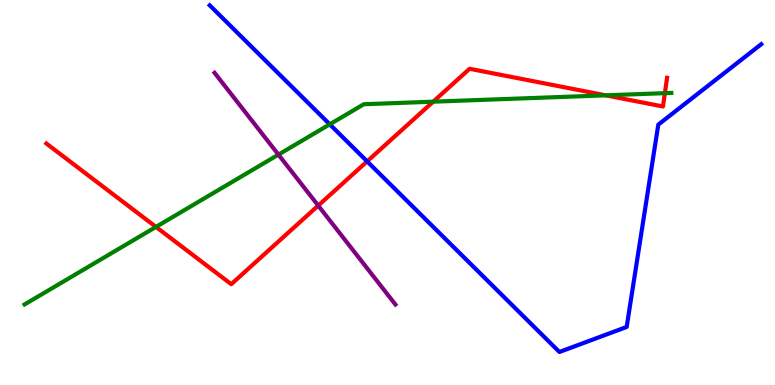[{'lines': ['blue', 'red'], 'intersections': [{'x': 4.74, 'y': 5.81}]}, {'lines': ['green', 'red'], 'intersections': [{'x': 2.01, 'y': 4.11}, {'x': 5.59, 'y': 7.36}, {'x': 7.82, 'y': 7.52}, {'x': 8.58, 'y': 7.58}]}, {'lines': ['purple', 'red'], 'intersections': [{'x': 4.11, 'y': 4.66}]}, {'lines': ['blue', 'green'], 'intersections': [{'x': 4.26, 'y': 6.77}]}, {'lines': ['blue', 'purple'], 'intersections': []}, {'lines': ['green', 'purple'], 'intersections': [{'x': 3.59, 'y': 5.98}]}]